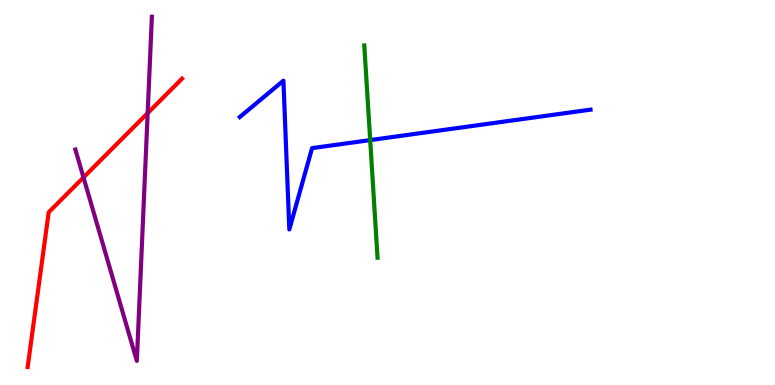[{'lines': ['blue', 'red'], 'intersections': []}, {'lines': ['green', 'red'], 'intersections': []}, {'lines': ['purple', 'red'], 'intersections': [{'x': 1.08, 'y': 5.39}, {'x': 1.91, 'y': 7.06}]}, {'lines': ['blue', 'green'], 'intersections': [{'x': 4.78, 'y': 6.36}]}, {'lines': ['blue', 'purple'], 'intersections': []}, {'lines': ['green', 'purple'], 'intersections': []}]